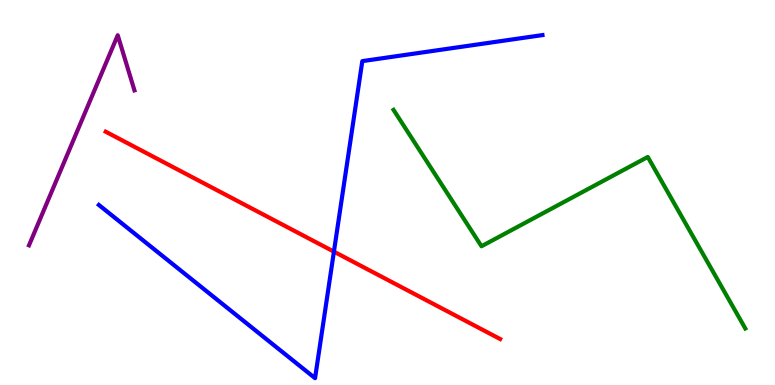[{'lines': ['blue', 'red'], 'intersections': [{'x': 4.31, 'y': 3.46}]}, {'lines': ['green', 'red'], 'intersections': []}, {'lines': ['purple', 'red'], 'intersections': []}, {'lines': ['blue', 'green'], 'intersections': []}, {'lines': ['blue', 'purple'], 'intersections': []}, {'lines': ['green', 'purple'], 'intersections': []}]